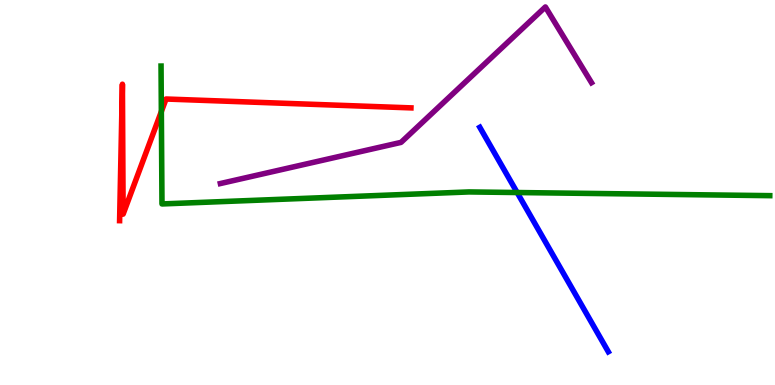[{'lines': ['blue', 'red'], 'intersections': []}, {'lines': ['green', 'red'], 'intersections': [{'x': 2.08, 'y': 7.1}]}, {'lines': ['purple', 'red'], 'intersections': []}, {'lines': ['blue', 'green'], 'intersections': [{'x': 6.67, 'y': 5.0}]}, {'lines': ['blue', 'purple'], 'intersections': []}, {'lines': ['green', 'purple'], 'intersections': []}]